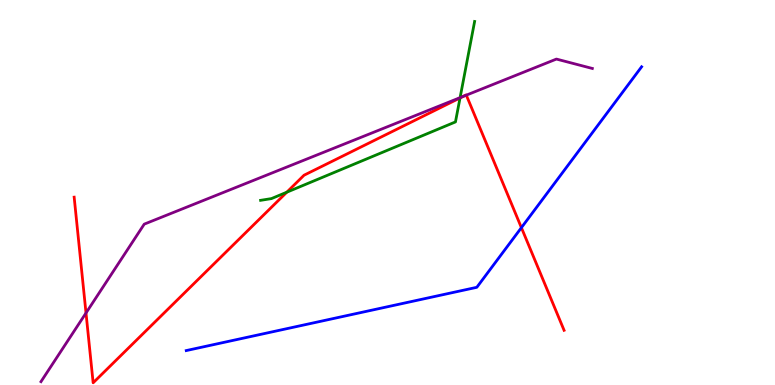[{'lines': ['blue', 'red'], 'intersections': [{'x': 6.73, 'y': 4.09}]}, {'lines': ['green', 'red'], 'intersections': [{'x': 3.7, 'y': 5.01}, {'x': 5.94, 'y': 7.46}]}, {'lines': ['purple', 'red'], 'intersections': [{'x': 1.11, 'y': 1.87}, {'x': 5.97, 'y': 7.49}, {'x': 6.02, 'y': 7.53}]}, {'lines': ['blue', 'green'], 'intersections': []}, {'lines': ['blue', 'purple'], 'intersections': []}, {'lines': ['green', 'purple'], 'intersections': [{'x': 5.94, 'y': 7.46}]}]